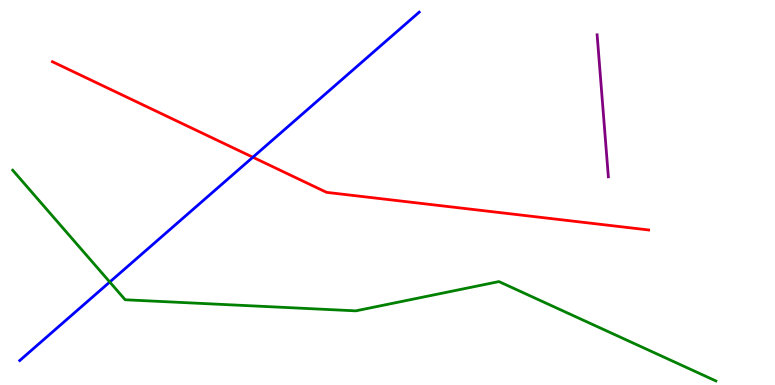[{'lines': ['blue', 'red'], 'intersections': [{'x': 3.26, 'y': 5.92}]}, {'lines': ['green', 'red'], 'intersections': []}, {'lines': ['purple', 'red'], 'intersections': []}, {'lines': ['blue', 'green'], 'intersections': [{'x': 1.42, 'y': 2.67}]}, {'lines': ['blue', 'purple'], 'intersections': []}, {'lines': ['green', 'purple'], 'intersections': []}]